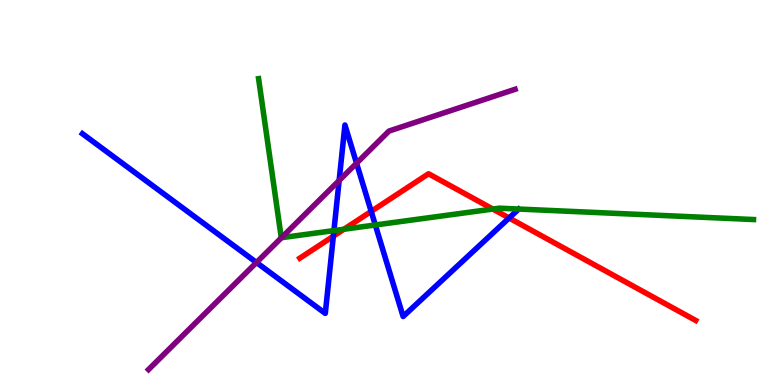[{'lines': ['blue', 'red'], 'intersections': [{'x': 4.3, 'y': 3.86}, {'x': 4.79, 'y': 4.51}, {'x': 6.57, 'y': 4.34}]}, {'lines': ['green', 'red'], 'intersections': [{'x': 4.44, 'y': 4.05}, {'x': 6.36, 'y': 4.57}]}, {'lines': ['purple', 'red'], 'intersections': []}, {'lines': ['blue', 'green'], 'intersections': [{'x': 4.31, 'y': 4.01}, {'x': 4.84, 'y': 4.16}]}, {'lines': ['blue', 'purple'], 'intersections': [{'x': 3.31, 'y': 3.18}, {'x': 4.38, 'y': 5.31}, {'x': 4.6, 'y': 5.76}]}, {'lines': ['green', 'purple'], 'intersections': [{'x': 3.63, 'y': 3.83}]}]